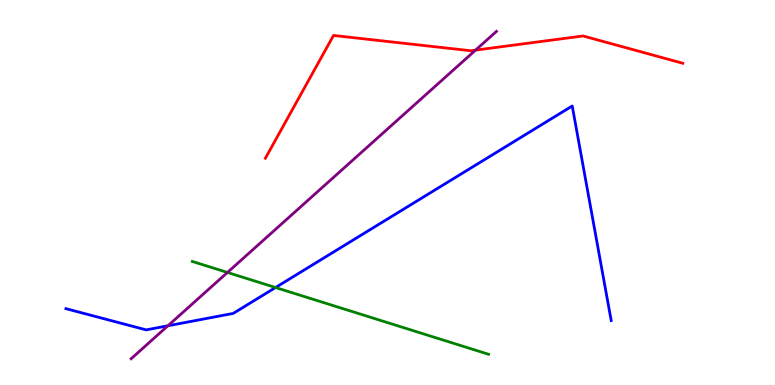[{'lines': ['blue', 'red'], 'intersections': []}, {'lines': ['green', 'red'], 'intersections': []}, {'lines': ['purple', 'red'], 'intersections': [{'x': 6.14, 'y': 8.7}]}, {'lines': ['blue', 'green'], 'intersections': [{'x': 3.56, 'y': 2.53}]}, {'lines': ['blue', 'purple'], 'intersections': [{'x': 2.17, 'y': 1.54}]}, {'lines': ['green', 'purple'], 'intersections': [{'x': 2.93, 'y': 2.92}]}]